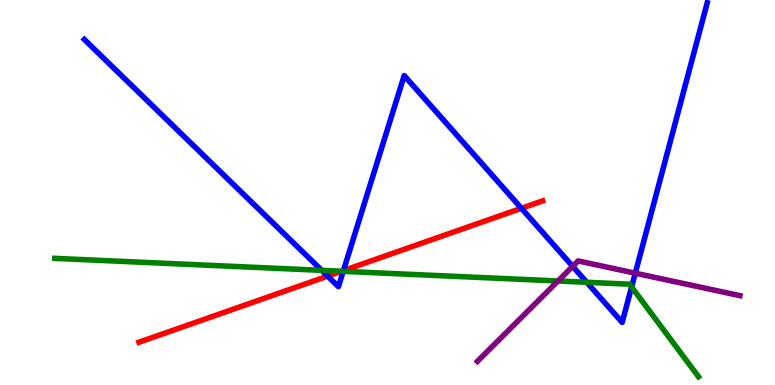[{'lines': ['blue', 'red'], 'intersections': [{'x': 4.23, 'y': 2.83}, {'x': 4.43, 'y': 2.97}, {'x': 6.73, 'y': 4.59}]}, {'lines': ['green', 'red'], 'intersections': [{'x': 4.41, 'y': 2.95}]}, {'lines': ['purple', 'red'], 'intersections': []}, {'lines': ['blue', 'green'], 'intersections': [{'x': 4.15, 'y': 2.98}, {'x': 4.43, 'y': 2.95}, {'x': 7.57, 'y': 2.67}, {'x': 8.15, 'y': 2.55}]}, {'lines': ['blue', 'purple'], 'intersections': [{'x': 7.39, 'y': 3.08}, {'x': 8.2, 'y': 2.9}]}, {'lines': ['green', 'purple'], 'intersections': [{'x': 7.2, 'y': 2.7}]}]